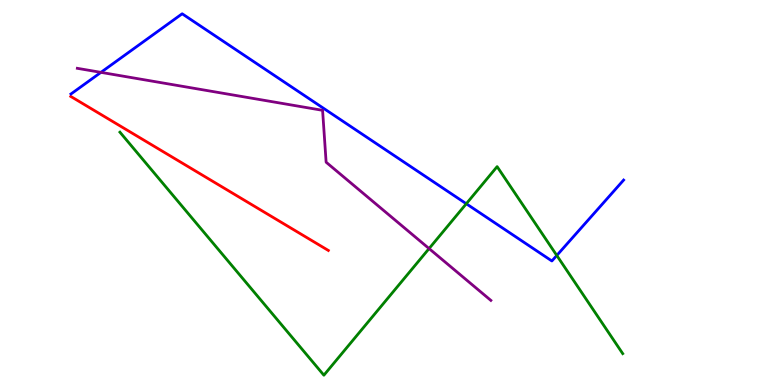[{'lines': ['blue', 'red'], 'intersections': []}, {'lines': ['green', 'red'], 'intersections': []}, {'lines': ['purple', 'red'], 'intersections': []}, {'lines': ['blue', 'green'], 'intersections': [{'x': 6.02, 'y': 4.71}, {'x': 7.18, 'y': 3.36}]}, {'lines': ['blue', 'purple'], 'intersections': [{'x': 1.3, 'y': 8.12}]}, {'lines': ['green', 'purple'], 'intersections': [{'x': 5.54, 'y': 3.54}]}]